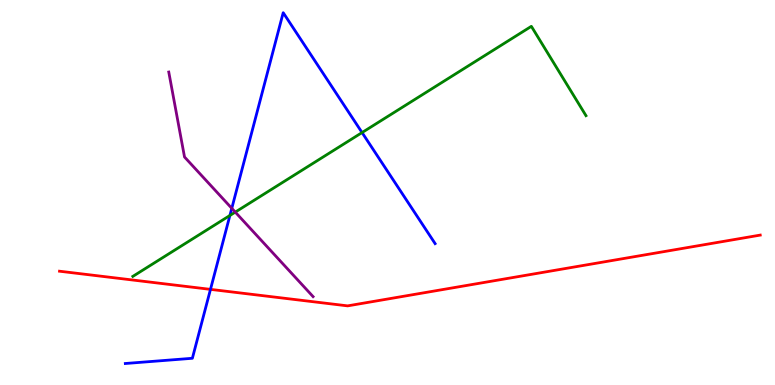[{'lines': ['blue', 'red'], 'intersections': [{'x': 2.72, 'y': 2.48}]}, {'lines': ['green', 'red'], 'intersections': []}, {'lines': ['purple', 'red'], 'intersections': []}, {'lines': ['blue', 'green'], 'intersections': [{'x': 2.97, 'y': 4.4}, {'x': 4.67, 'y': 6.56}]}, {'lines': ['blue', 'purple'], 'intersections': [{'x': 2.99, 'y': 4.59}]}, {'lines': ['green', 'purple'], 'intersections': [{'x': 3.04, 'y': 4.49}]}]